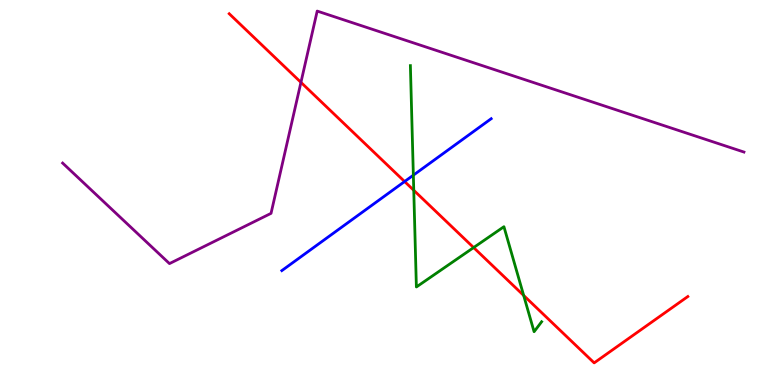[{'lines': ['blue', 'red'], 'intersections': [{'x': 5.22, 'y': 5.28}]}, {'lines': ['green', 'red'], 'intersections': [{'x': 5.34, 'y': 5.06}, {'x': 6.11, 'y': 3.57}, {'x': 6.76, 'y': 2.33}]}, {'lines': ['purple', 'red'], 'intersections': [{'x': 3.88, 'y': 7.86}]}, {'lines': ['blue', 'green'], 'intersections': [{'x': 5.33, 'y': 5.45}]}, {'lines': ['blue', 'purple'], 'intersections': []}, {'lines': ['green', 'purple'], 'intersections': []}]